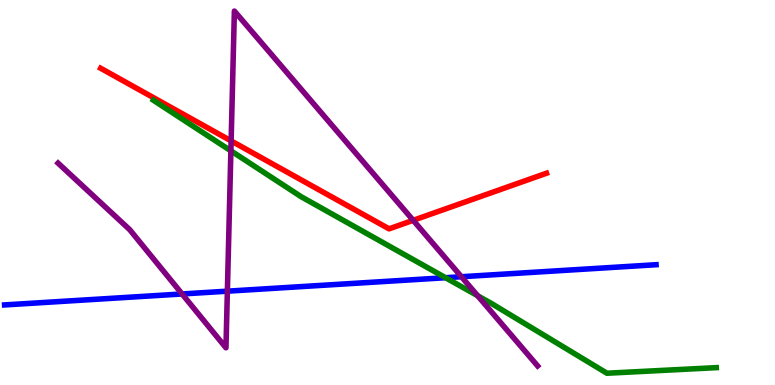[{'lines': ['blue', 'red'], 'intersections': []}, {'lines': ['green', 'red'], 'intersections': []}, {'lines': ['purple', 'red'], 'intersections': [{'x': 2.98, 'y': 6.34}, {'x': 5.33, 'y': 4.28}]}, {'lines': ['blue', 'green'], 'intersections': [{'x': 5.75, 'y': 2.79}]}, {'lines': ['blue', 'purple'], 'intersections': [{'x': 2.35, 'y': 2.36}, {'x': 2.93, 'y': 2.44}, {'x': 5.95, 'y': 2.81}]}, {'lines': ['green', 'purple'], 'intersections': [{'x': 2.98, 'y': 6.08}, {'x': 6.16, 'y': 2.32}]}]